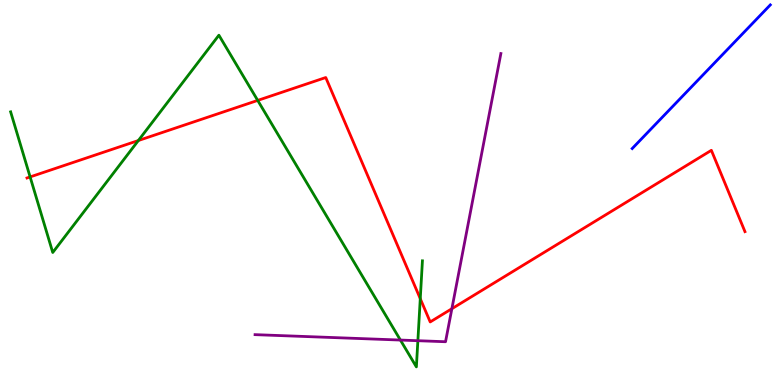[{'lines': ['blue', 'red'], 'intersections': []}, {'lines': ['green', 'red'], 'intersections': [{'x': 0.389, 'y': 5.4}, {'x': 1.79, 'y': 6.35}, {'x': 3.33, 'y': 7.39}, {'x': 5.42, 'y': 2.24}]}, {'lines': ['purple', 'red'], 'intersections': [{'x': 5.83, 'y': 1.98}]}, {'lines': ['blue', 'green'], 'intersections': []}, {'lines': ['blue', 'purple'], 'intersections': []}, {'lines': ['green', 'purple'], 'intersections': [{'x': 5.17, 'y': 1.17}, {'x': 5.39, 'y': 1.15}]}]